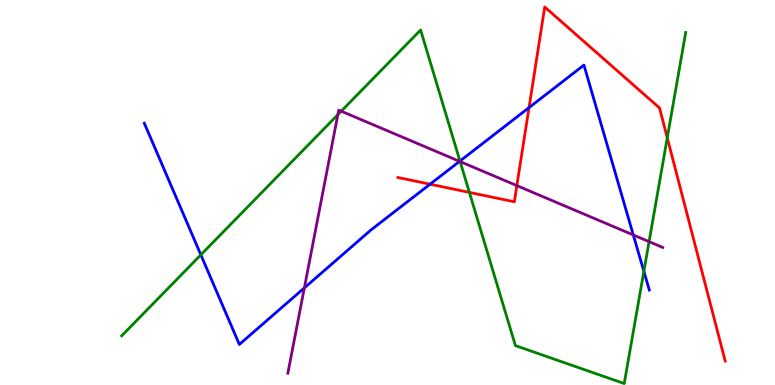[{'lines': ['blue', 'red'], 'intersections': [{'x': 5.55, 'y': 5.22}, {'x': 6.83, 'y': 7.21}]}, {'lines': ['green', 'red'], 'intersections': [{'x': 6.06, 'y': 5.0}, {'x': 8.61, 'y': 6.42}]}, {'lines': ['purple', 'red'], 'intersections': [{'x': 6.67, 'y': 5.18}]}, {'lines': ['blue', 'green'], 'intersections': [{'x': 2.59, 'y': 3.38}, {'x': 5.94, 'y': 5.82}, {'x': 8.31, 'y': 2.95}]}, {'lines': ['blue', 'purple'], 'intersections': [{'x': 3.93, 'y': 2.52}, {'x': 5.93, 'y': 5.81}, {'x': 8.17, 'y': 3.9}]}, {'lines': ['green', 'purple'], 'intersections': [{'x': 4.36, 'y': 7.02}, {'x': 4.4, 'y': 7.11}, {'x': 5.94, 'y': 5.8}, {'x': 8.38, 'y': 3.72}]}]